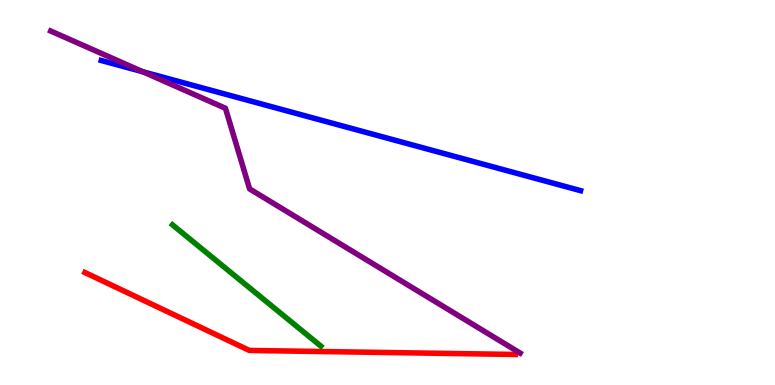[{'lines': ['blue', 'red'], 'intersections': []}, {'lines': ['green', 'red'], 'intersections': []}, {'lines': ['purple', 'red'], 'intersections': []}, {'lines': ['blue', 'green'], 'intersections': []}, {'lines': ['blue', 'purple'], 'intersections': [{'x': 1.84, 'y': 8.14}]}, {'lines': ['green', 'purple'], 'intersections': []}]